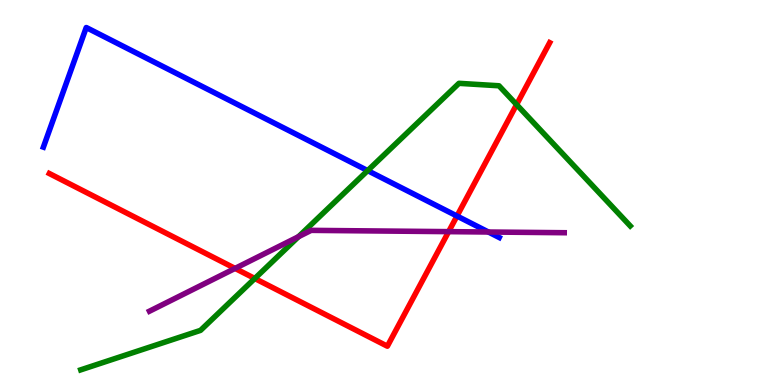[{'lines': ['blue', 'red'], 'intersections': [{'x': 5.9, 'y': 4.39}]}, {'lines': ['green', 'red'], 'intersections': [{'x': 3.29, 'y': 2.77}, {'x': 6.67, 'y': 7.28}]}, {'lines': ['purple', 'red'], 'intersections': [{'x': 3.03, 'y': 3.03}, {'x': 5.79, 'y': 3.98}]}, {'lines': ['blue', 'green'], 'intersections': [{'x': 4.74, 'y': 5.57}]}, {'lines': ['blue', 'purple'], 'intersections': [{'x': 6.3, 'y': 3.97}]}, {'lines': ['green', 'purple'], 'intersections': [{'x': 3.85, 'y': 3.85}]}]